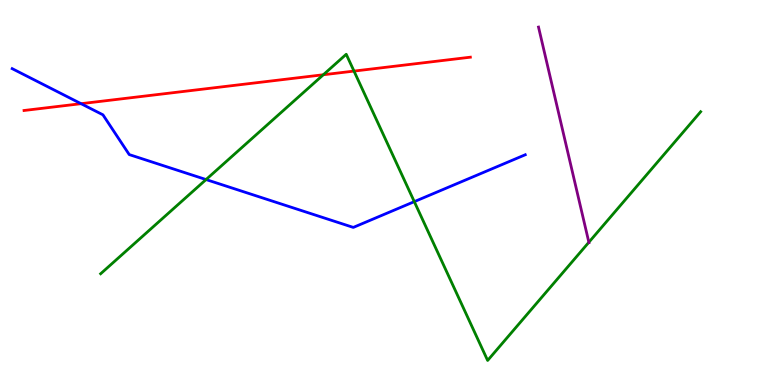[{'lines': ['blue', 'red'], 'intersections': [{'x': 1.05, 'y': 7.31}]}, {'lines': ['green', 'red'], 'intersections': [{'x': 4.17, 'y': 8.06}, {'x': 4.57, 'y': 8.15}]}, {'lines': ['purple', 'red'], 'intersections': []}, {'lines': ['blue', 'green'], 'intersections': [{'x': 2.66, 'y': 5.34}, {'x': 5.35, 'y': 4.76}]}, {'lines': ['blue', 'purple'], 'intersections': []}, {'lines': ['green', 'purple'], 'intersections': [{'x': 7.6, 'y': 3.71}]}]